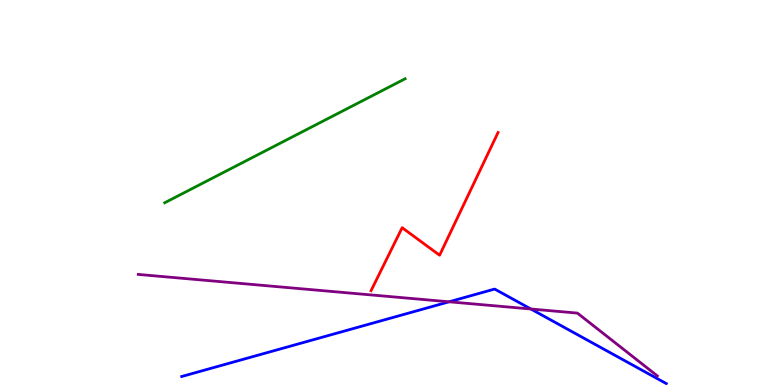[{'lines': ['blue', 'red'], 'intersections': []}, {'lines': ['green', 'red'], 'intersections': []}, {'lines': ['purple', 'red'], 'intersections': []}, {'lines': ['blue', 'green'], 'intersections': []}, {'lines': ['blue', 'purple'], 'intersections': [{'x': 5.79, 'y': 2.16}, {'x': 6.85, 'y': 1.97}]}, {'lines': ['green', 'purple'], 'intersections': []}]